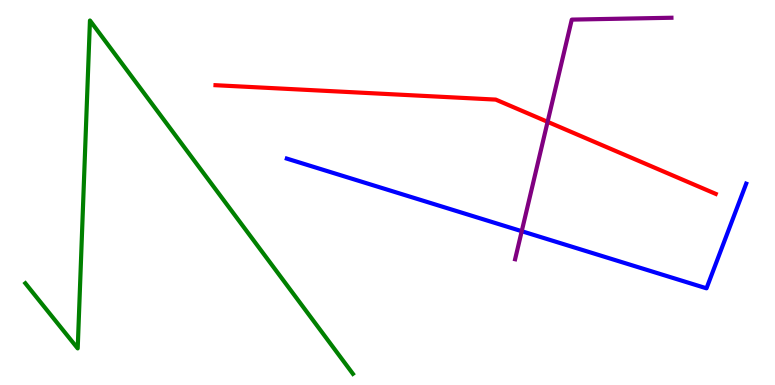[{'lines': ['blue', 'red'], 'intersections': []}, {'lines': ['green', 'red'], 'intersections': []}, {'lines': ['purple', 'red'], 'intersections': [{'x': 7.07, 'y': 6.84}]}, {'lines': ['blue', 'green'], 'intersections': []}, {'lines': ['blue', 'purple'], 'intersections': [{'x': 6.73, 'y': 3.99}]}, {'lines': ['green', 'purple'], 'intersections': []}]